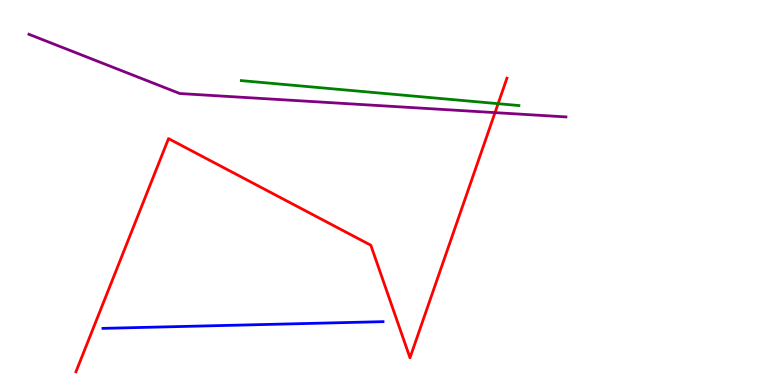[{'lines': ['blue', 'red'], 'intersections': []}, {'lines': ['green', 'red'], 'intersections': [{'x': 6.43, 'y': 7.31}]}, {'lines': ['purple', 'red'], 'intersections': [{'x': 6.39, 'y': 7.07}]}, {'lines': ['blue', 'green'], 'intersections': []}, {'lines': ['blue', 'purple'], 'intersections': []}, {'lines': ['green', 'purple'], 'intersections': []}]